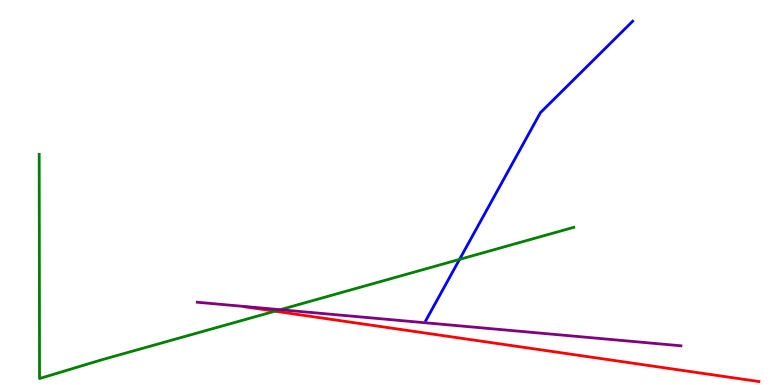[{'lines': ['blue', 'red'], 'intersections': []}, {'lines': ['green', 'red'], 'intersections': [{'x': 3.55, 'y': 1.92}]}, {'lines': ['purple', 'red'], 'intersections': []}, {'lines': ['blue', 'green'], 'intersections': [{'x': 5.93, 'y': 3.26}]}, {'lines': ['blue', 'purple'], 'intersections': []}, {'lines': ['green', 'purple'], 'intersections': [{'x': 3.62, 'y': 1.96}]}]